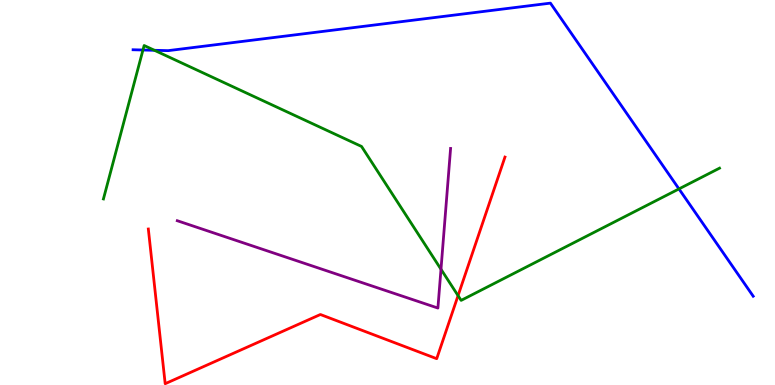[{'lines': ['blue', 'red'], 'intersections': []}, {'lines': ['green', 'red'], 'intersections': [{'x': 5.91, 'y': 2.32}]}, {'lines': ['purple', 'red'], 'intersections': []}, {'lines': ['blue', 'green'], 'intersections': [{'x': 1.84, 'y': 8.7}, {'x': 1.99, 'y': 8.69}, {'x': 8.76, 'y': 5.09}]}, {'lines': ['blue', 'purple'], 'intersections': []}, {'lines': ['green', 'purple'], 'intersections': [{'x': 5.69, 'y': 3.01}]}]